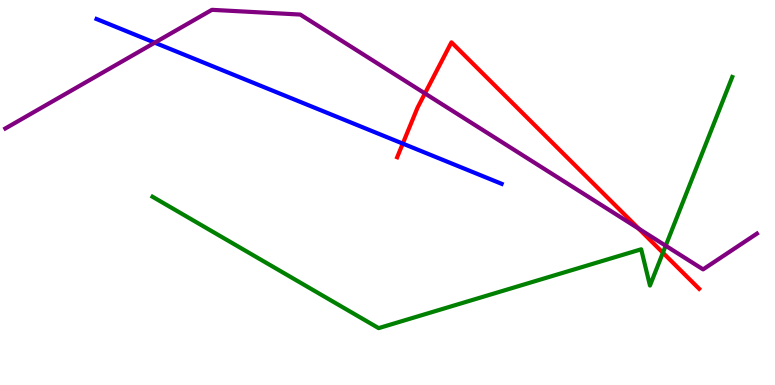[{'lines': ['blue', 'red'], 'intersections': [{'x': 5.2, 'y': 6.27}]}, {'lines': ['green', 'red'], 'intersections': [{'x': 8.55, 'y': 3.44}]}, {'lines': ['purple', 'red'], 'intersections': [{'x': 5.48, 'y': 7.57}, {'x': 8.24, 'y': 4.06}]}, {'lines': ['blue', 'green'], 'intersections': []}, {'lines': ['blue', 'purple'], 'intersections': [{'x': 2.0, 'y': 8.89}]}, {'lines': ['green', 'purple'], 'intersections': [{'x': 8.59, 'y': 3.62}]}]